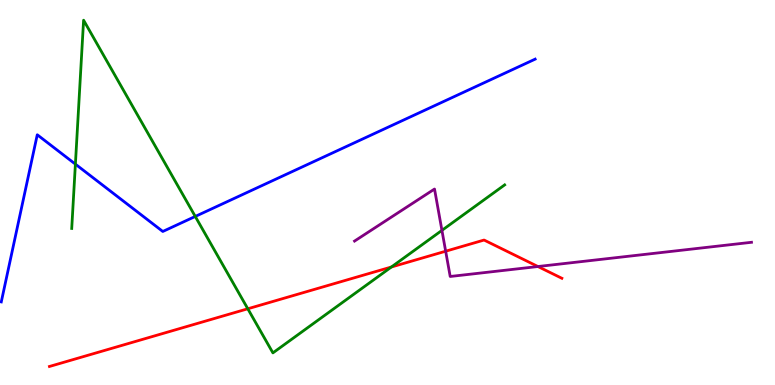[{'lines': ['blue', 'red'], 'intersections': []}, {'lines': ['green', 'red'], 'intersections': [{'x': 3.2, 'y': 1.98}, {'x': 5.05, 'y': 3.06}]}, {'lines': ['purple', 'red'], 'intersections': [{'x': 5.75, 'y': 3.47}, {'x': 6.94, 'y': 3.08}]}, {'lines': ['blue', 'green'], 'intersections': [{'x': 0.973, 'y': 5.74}, {'x': 2.52, 'y': 4.38}]}, {'lines': ['blue', 'purple'], 'intersections': []}, {'lines': ['green', 'purple'], 'intersections': [{'x': 5.7, 'y': 4.02}]}]